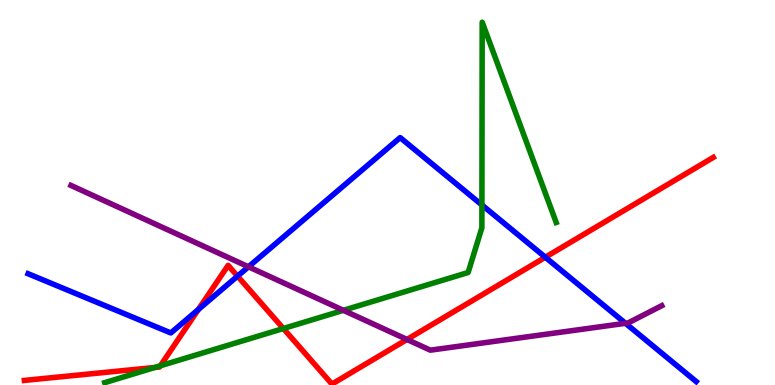[{'lines': ['blue', 'red'], 'intersections': [{'x': 2.56, 'y': 1.96}, {'x': 3.06, 'y': 2.83}, {'x': 7.04, 'y': 3.32}]}, {'lines': ['green', 'red'], 'intersections': [{'x': 2.0, 'y': 0.455}, {'x': 2.07, 'y': 0.499}, {'x': 3.66, 'y': 1.47}]}, {'lines': ['purple', 'red'], 'intersections': [{'x': 5.25, 'y': 1.18}]}, {'lines': ['blue', 'green'], 'intersections': [{'x': 6.22, 'y': 4.68}]}, {'lines': ['blue', 'purple'], 'intersections': [{'x': 3.21, 'y': 3.07}, {'x': 8.07, 'y': 1.6}]}, {'lines': ['green', 'purple'], 'intersections': [{'x': 4.43, 'y': 1.94}]}]